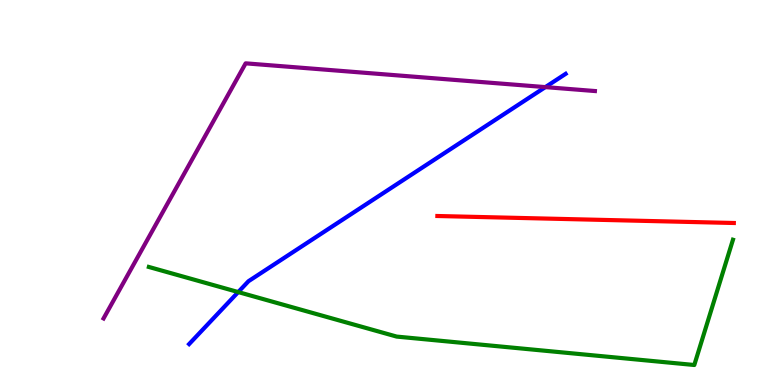[{'lines': ['blue', 'red'], 'intersections': []}, {'lines': ['green', 'red'], 'intersections': []}, {'lines': ['purple', 'red'], 'intersections': []}, {'lines': ['blue', 'green'], 'intersections': [{'x': 3.07, 'y': 2.41}]}, {'lines': ['blue', 'purple'], 'intersections': [{'x': 7.04, 'y': 7.74}]}, {'lines': ['green', 'purple'], 'intersections': []}]